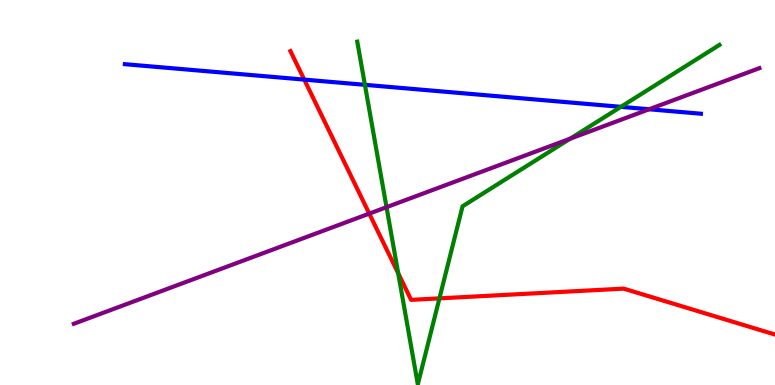[{'lines': ['blue', 'red'], 'intersections': [{'x': 3.93, 'y': 7.93}]}, {'lines': ['green', 'red'], 'intersections': [{'x': 5.14, 'y': 2.9}, {'x': 5.67, 'y': 2.25}]}, {'lines': ['purple', 'red'], 'intersections': [{'x': 4.76, 'y': 4.45}]}, {'lines': ['blue', 'green'], 'intersections': [{'x': 4.71, 'y': 7.8}, {'x': 8.01, 'y': 7.22}]}, {'lines': ['blue', 'purple'], 'intersections': [{'x': 8.38, 'y': 7.16}]}, {'lines': ['green', 'purple'], 'intersections': [{'x': 4.99, 'y': 4.62}, {'x': 7.36, 'y': 6.4}]}]